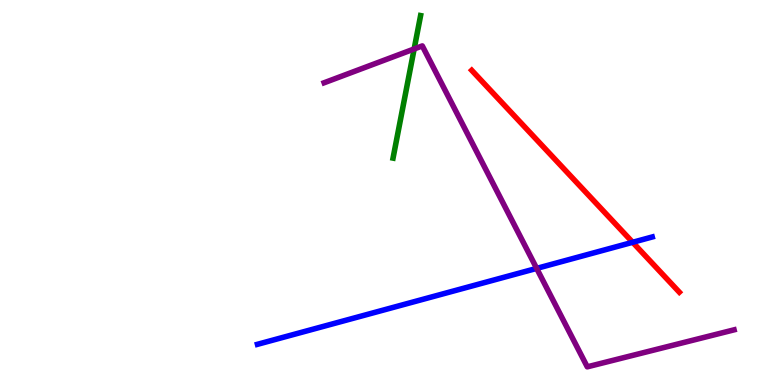[{'lines': ['blue', 'red'], 'intersections': [{'x': 8.16, 'y': 3.71}]}, {'lines': ['green', 'red'], 'intersections': []}, {'lines': ['purple', 'red'], 'intersections': []}, {'lines': ['blue', 'green'], 'intersections': []}, {'lines': ['blue', 'purple'], 'intersections': [{'x': 6.92, 'y': 3.03}]}, {'lines': ['green', 'purple'], 'intersections': [{'x': 5.34, 'y': 8.73}]}]